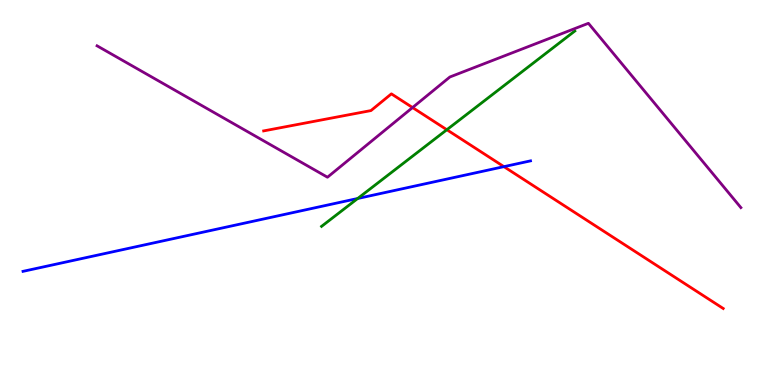[{'lines': ['blue', 'red'], 'intersections': [{'x': 6.5, 'y': 5.67}]}, {'lines': ['green', 'red'], 'intersections': [{'x': 5.77, 'y': 6.63}]}, {'lines': ['purple', 'red'], 'intersections': [{'x': 5.32, 'y': 7.21}]}, {'lines': ['blue', 'green'], 'intersections': [{'x': 4.62, 'y': 4.84}]}, {'lines': ['blue', 'purple'], 'intersections': []}, {'lines': ['green', 'purple'], 'intersections': []}]